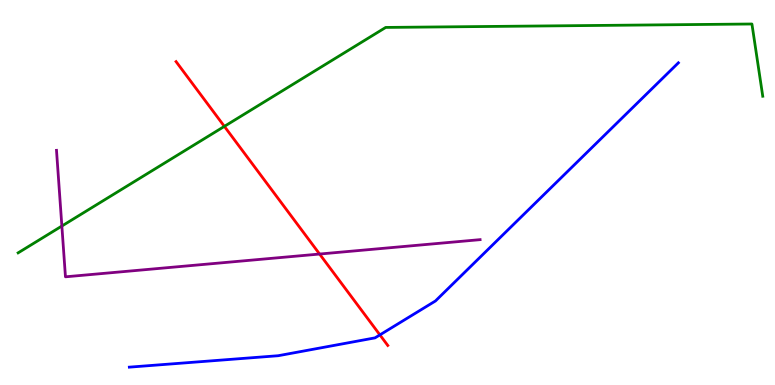[{'lines': ['blue', 'red'], 'intersections': [{'x': 4.9, 'y': 1.3}]}, {'lines': ['green', 'red'], 'intersections': [{'x': 2.9, 'y': 6.72}]}, {'lines': ['purple', 'red'], 'intersections': [{'x': 4.12, 'y': 3.4}]}, {'lines': ['blue', 'green'], 'intersections': []}, {'lines': ['blue', 'purple'], 'intersections': []}, {'lines': ['green', 'purple'], 'intersections': [{'x': 0.798, 'y': 4.13}]}]